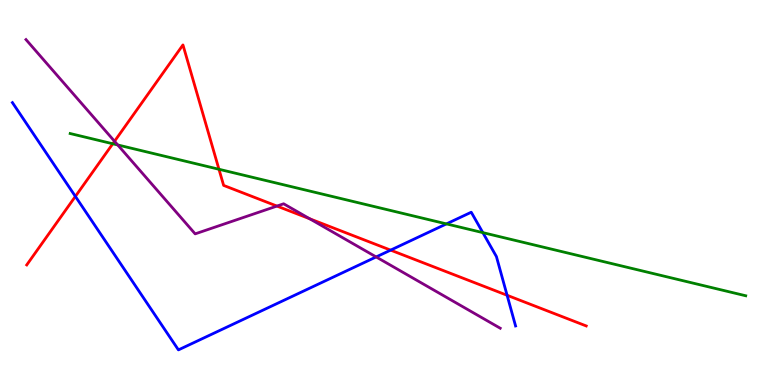[{'lines': ['blue', 'red'], 'intersections': [{'x': 0.973, 'y': 4.9}, {'x': 5.04, 'y': 3.5}, {'x': 6.54, 'y': 2.33}]}, {'lines': ['green', 'red'], 'intersections': [{'x': 1.46, 'y': 6.27}, {'x': 2.83, 'y': 5.6}]}, {'lines': ['purple', 'red'], 'intersections': [{'x': 1.48, 'y': 6.33}, {'x': 3.57, 'y': 4.65}, {'x': 4.0, 'y': 4.32}]}, {'lines': ['blue', 'green'], 'intersections': [{'x': 5.76, 'y': 4.18}, {'x': 6.23, 'y': 3.96}]}, {'lines': ['blue', 'purple'], 'intersections': [{'x': 4.85, 'y': 3.33}]}, {'lines': ['green', 'purple'], 'intersections': [{'x': 1.52, 'y': 6.24}]}]